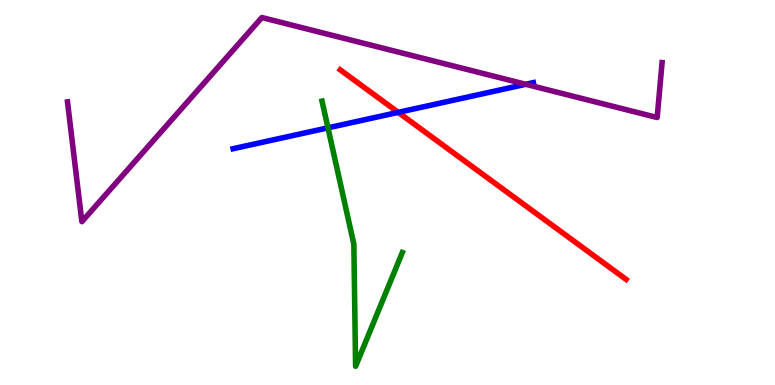[{'lines': ['blue', 'red'], 'intersections': [{'x': 5.14, 'y': 7.08}]}, {'lines': ['green', 'red'], 'intersections': []}, {'lines': ['purple', 'red'], 'intersections': []}, {'lines': ['blue', 'green'], 'intersections': [{'x': 4.23, 'y': 6.68}]}, {'lines': ['blue', 'purple'], 'intersections': [{'x': 6.78, 'y': 7.81}]}, {'lines': ['green', 'purple'], 'intersections': []}]